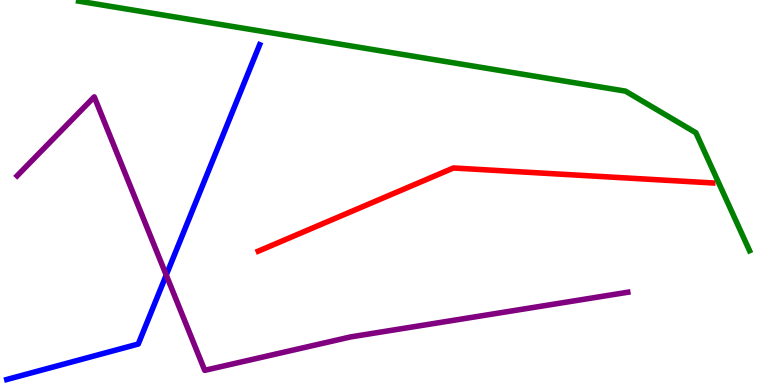[{'lines': ['blue', 'red'], 'intersections': []}, {'lines': ['green', 'red'], 'intersections': []}, {'lines': ['purple', 'red'], 'intersections': []}, {'lines': ['blue', 'green'], 'intersections': []}, {'lines': ['blue', 'purple'], 'intersections': [{'x': 2.14, 'y': 2.86}]}, {'lines': ['green', 'purple'], 'intersections': []}]